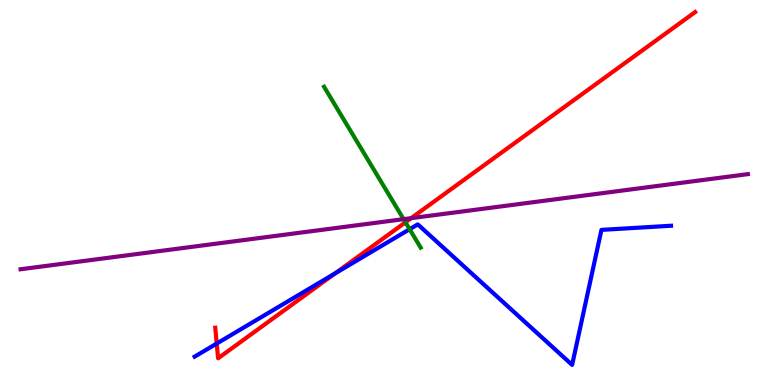[{'lines': ['blue', 'red'], 'intersections': [{'x': 2.8, 'y': 1.08}, {'x': 4.32, 'y': 2.9}]}, {'lines': ['green', 'red'], 'intersections': [{'x': 5.23, 'y': 4.23}]}, {'lines': ['purple', 'red'], 'intersections': [{'x': 5.31, 'y': 4.33}]}, {'lines': ['blue', 'green'], 'intersections': [{'x': 5.29, 'y': 4.05}]}, {'lines': ['blue', 'purple'], 'intersections': []}, {'lines': ['green', 'purple'], 'intersections': [{'x': 5.21, 'y': 4.31}]}]